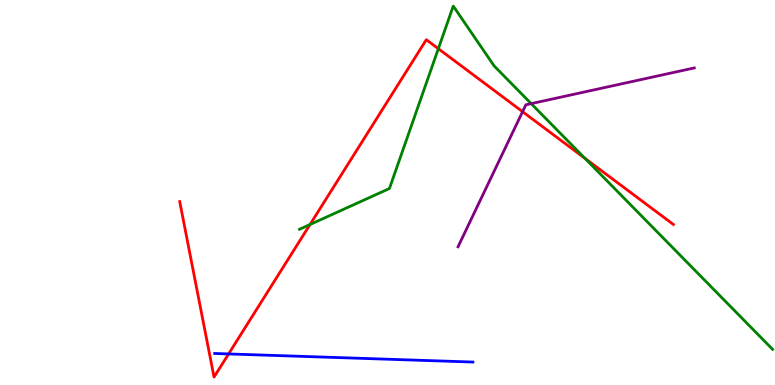[{'lines': ['blue', 'red'], 'intersections': [{'x': 2.95, 'y': 0.807}]}, {'lines': ['green', 'red'], 'intersections': [{'x': 4.0, 'y': 4.17}, {'x': 5.66, 'y': 8.73}, {'x': 7.55, 'y': 5.89}]}, {'lines': ['purple', 'red'], 'intersections': [{'x': 6.74, 'y': 7.1}]}, {'lines': ['blue', 'green'], 'intersections': []}, {'lines': ['blue', 'purple'], 'intersections': []}, {'lines': ['green', 'purple'], 'intersections': [{'x': 6.85, 'y': 7.31}]}]